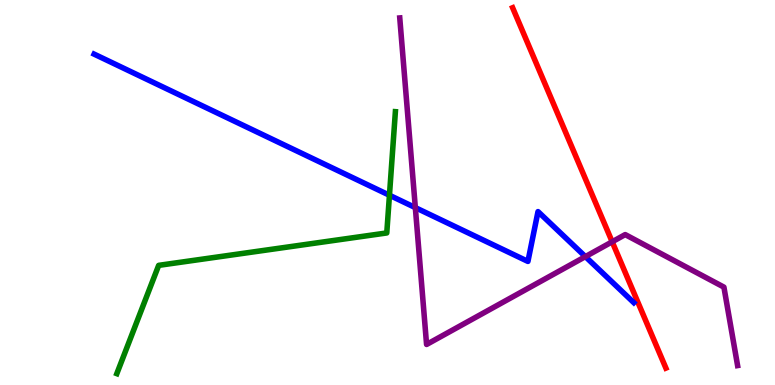[{'lines': ['blue', 'red'], 'intersections': []}, {'lines': ['green', 'red'], 'intersections': []}, {'lines': ['purple', 'red'], 'intersections': [{'x': 7.9, 'y': 3.72}]}, {'lines': ['blue', 'green'], 'intersections': [{'x': 5.03, 'y': 4.93}]}, {'lines': ['blue', 'purple'], 'intersections': [{'x': 5.36, 'y': 4.61}, {'x': 7.55, 'y': 3.33}]}, {'lines': ['green', 'purple'], 'intersections': []}]